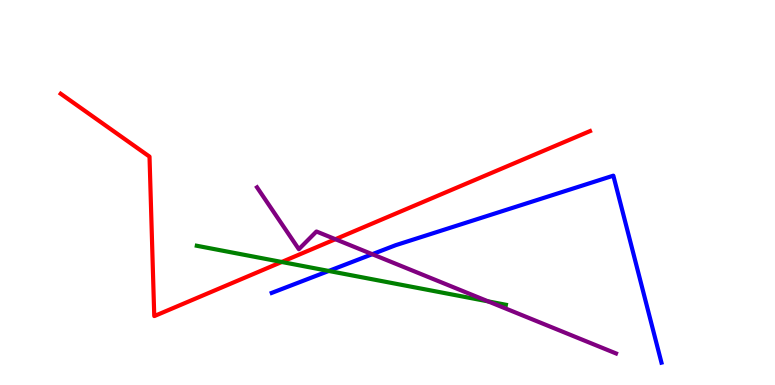[{'lines': ['blue', 'red'], 'intersections': []}, {'lines': ['green', 'red'], 'intersections': [{'x': 3.64, 'y': 3.2}]}, {'lines': ['purple', 'red'], 'intersections': [{'x': 4.33, 'y': 3.79}]}, {'lines': ['blue', 'green'], 'intersections': [{'x': 4.24, 'y': 2.96}]}, {'lines': ['blue', 'purple'], 'intersections': [{'x': 4.8, 'y': 3.4}]}, {'lines': ['green', 'purple'], 'intersections': [{'x': 6.3, 'y': 2.17}]}]